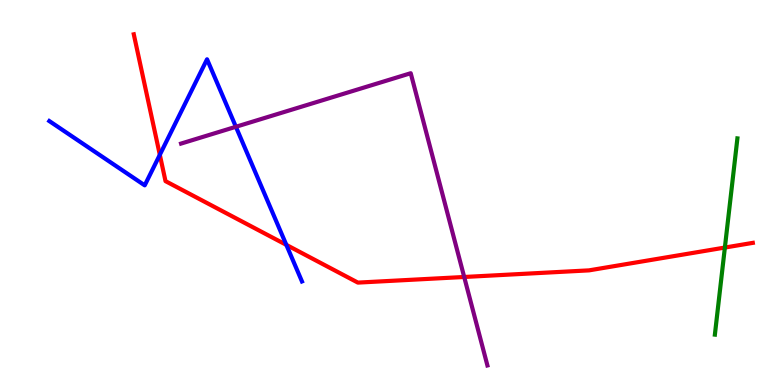[{'lines': ['blue', 'red'], 'intersections': [{'x': 2.06, 'y': 5.98}, {'x': 3.69, 'y': 3.64}]}, {'lines': ['green', 'red'], 'intersections': [{'x': 9.35, 'y': 3.57}]}, {'lines': ['purple', 'red'], 'intersections': [{'x': 5.99, 'y': 2.81}]}, {'lines': ['blue', 'green'], 'intersections': []}, {'lines': ['blue', 'purple'], 'intersections': [{'x': 3.04, 'y': 6.71}]}, {'lines': ['green', 'purple'], 'intersections': []}]